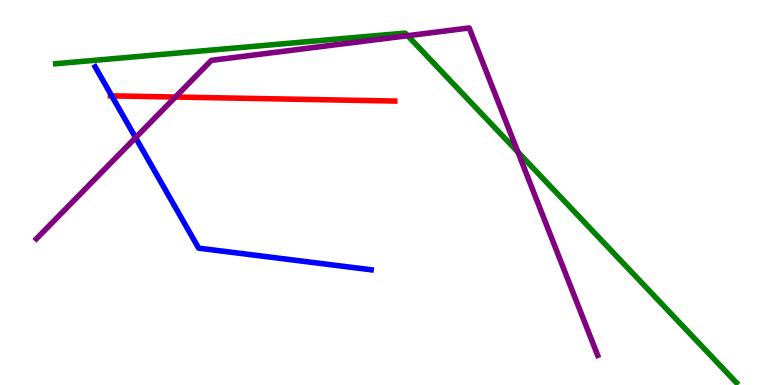[{'lines': ['blue', 'red'], 'intersections': [{'x': 1.44, 'y': 7.51}]}, {'lines': ['green', 'red'], 'intersections': []}, {'lines': ['purple', 'red'], 'intersections': [{'x': 2.26, 'y': 7.48}]}, {'lines': ['blue', 'green'], 'intersections': []}, {'lines': ['blue', 'purple'], 'intersections': [{'x': 1.75, 'y': 6.42}]}, {'lines': ['green', 'purple'], 'intersections': [{'x': 5.26, 'y': 9.07}, {'x': 6.68, 'y': 6.05}]}]